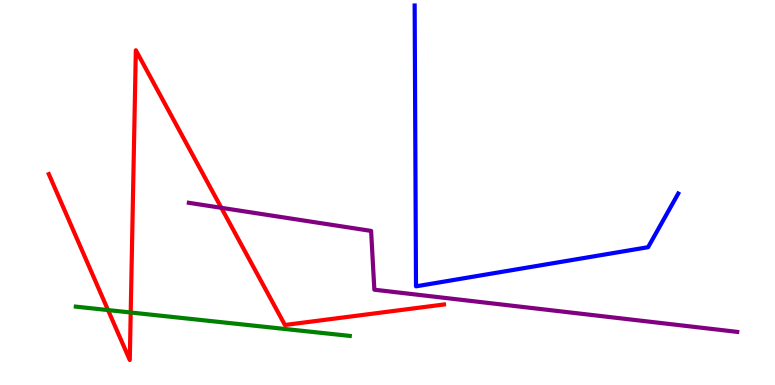[{'lines': ['blue', 'red'], 'intersections': []}, {'lines': ['green', 'red'], 'intersections': [{'x': 1.39, 'y': 1.95}, {'x': 1.69, 'y': 1.88}]}, {'lines': ['purple', 'red'], 'intersections': [{'x': 2.86, 'y': 4.6}]}, {'lines': ['blue', 'green'], 'intersections': []}, {'lines': ['blue', 'purple'], 'intersections': []}, {'lines': ['green', 'purple'], 'intersections': []}]